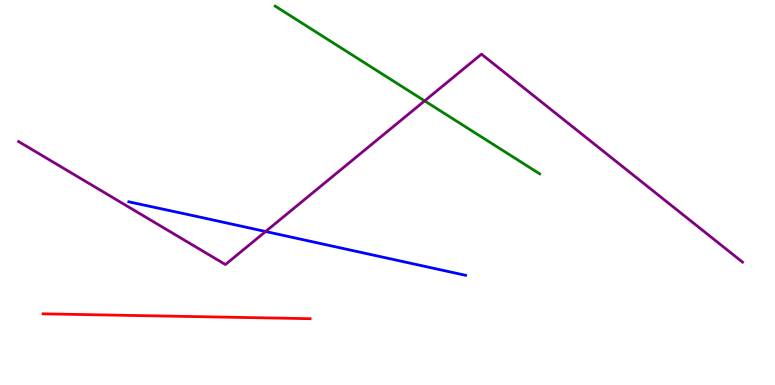[{'lines': ['blue', 'red'], 'intersections': []}, {'lines': ['green', 'red'], 'intersections': []}, {'lines': ['purple', 'red'], 'intersections': []}, {'lines': ['blue', 'green'], 'intersections': []}, {'lines': ['blue', 'purple'], 'intersections': [{'x': 3.43, 'y': 3.99}]}, {'lines': ['green', 'purple'], 'intersections': [{'x': 5.48, 'y': 7.38}]}]